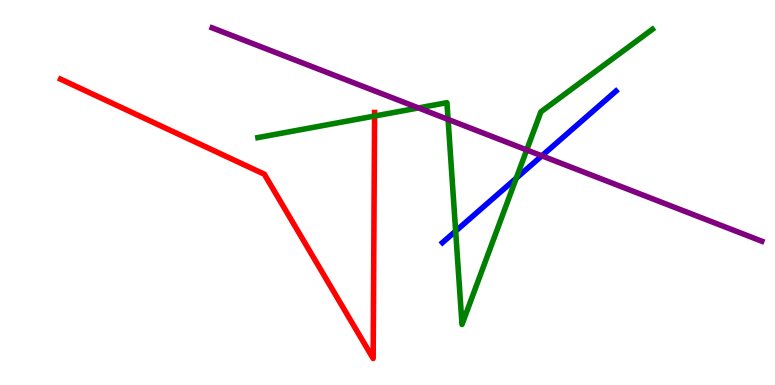[{'lines': ['blue', 'red'], 'intersections': []}, {'lines': ['green', 'red'], 'intersections': [{'x': 4.83, 'y': 6.99}]}, {'lines': ['purple', 'red'], 'intersections': []}, {'lines': ['blue', 'green'], 'intersections': [{'x': 5.88, 'y': 4.0}, {'x': 6.66, 'y': 5.37}]}, {'lines': ['blue', 'purple'], 'intersections': [{'x': 6.99, 'y': 5.95}]}, {'lines': ['green', 'purple'], 'intersections': [{'x': 5.4, 'y': 7.2}, {'x': 5.78, 'y': 6.9}, {'x': 6.8, 'y': 6.11}]}]